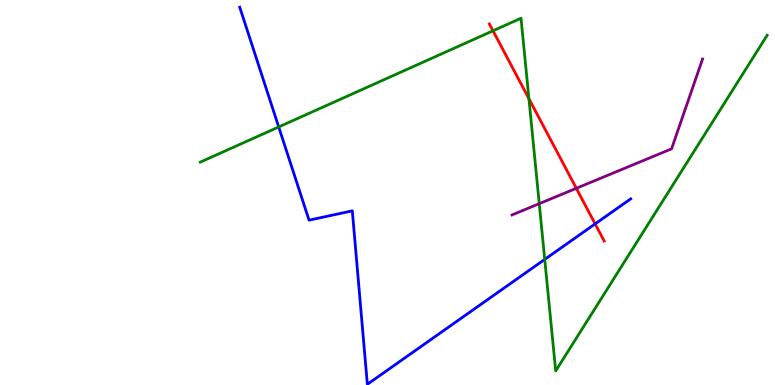[{'lines': ['blue', 'red'], 'intersections': [{'x': 7.68, 'y': 4.18}]}, {'lines': ['green', 'red'], 'intersections': [{'x': 6.36, 'y': 9.2}, {'x': 6.82, 'y': 7.44}]}, {'lines': ['purple', 'red'], 'intersections': [{'x': 7.44, 'y': 5.11}]}, {'lines': ['blue', 'green'], 'intersections': [{'x': 3.6, 'y': 6.7}, {'x': 7.03, 'y': 3.26}]}, {'lines': ['blue', 'purple'], 'intersections': []}, {'lines': ['green', 'purple'], 'intersections': [{'x': 6.96, 'y': 4.71}]}]